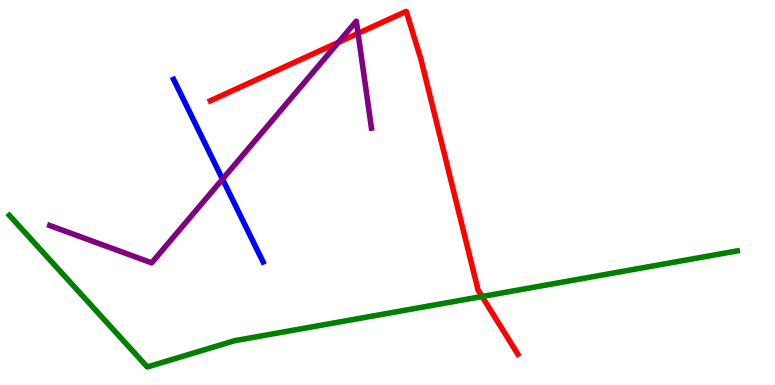[{'lines': ['blue', 'red'], 'intersections': []}, {'lines': ['green', 'red'], 'intersections': [{'x': 6.22, 'y': 2.3}]}, {'lines': ['purple', 'red'], 'intersections': [{'x': 4.37, 'y': 8.9}, {'x': 4.62, 'y': 9.13}]}, {'lines': ['blue', 'green'], 'intersections': []}, {'lines': ['blue', 'purple'], 'intersections': [{'x': 2.87, 'y': 5.35}]}, {'lines': ['green', 'purple'], 'intersections': []}]